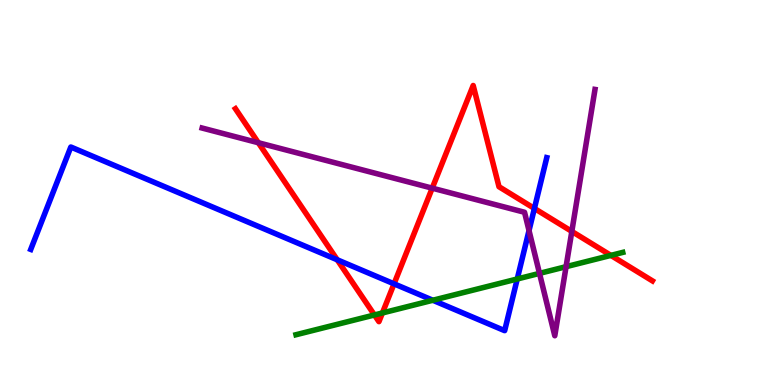[{'lines': ['blue', 'red'], 'intersections': [{'x': 4.35, 'y': 3.25}, {'x': 5.08, 'y': 2.63}, {'x': 6.9, 'y': 4.59}]}, {'lines': ['green', 'red'], 'intersections': [{'x': 4.83, 'y': 1.82}, {'x': 4.93, 'y': 1.87}, {'x': 7.88, 'y': 3.37}]}, {'lines': ['purple', 'red'], 'intersections': [{'x': 3.33, 'y': 6.29}, {'x': 5.58, 'y': 5.11}, {'x': 7.38, 'y': 3.99}]}, {'lines': ['blue', 'green'], 'intersections': [{'x': 5.58, 'y': 2.2}, {'x': 6.67, 'y': 2.75}]}, {'lines': ['blue', 'purple'], 'intersections': [{'x': 6.83, 'y': 4.01}]}, {'lines': ['green', 'purple'], 'intersections': [{'x': 6.96, 'y': 2.9}, {'x': 7.3, 'y': 3.07}]}]